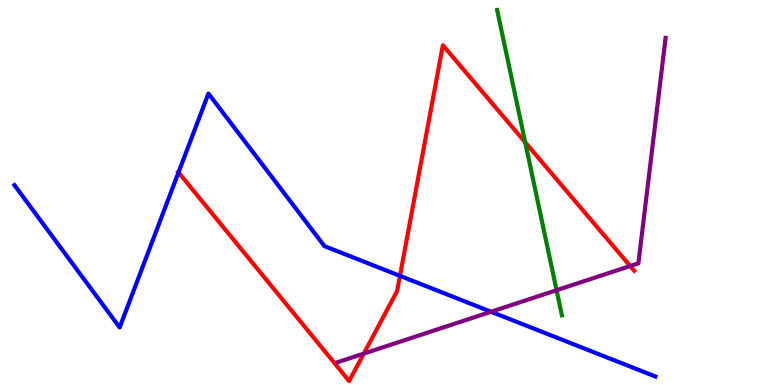[{'lines': ['blue', 'red'], 'intersections': [{'x': 2.3, 'y': 5.52}, {'x': 5.16, 'y': 2.83}]}, {'lines': ['green', 'red'], 'intersections': [{'x': 6.78, 'y': 6.3}]}, {'lines': ['purple', 'red'], 'intersections': [{'x': 4.69, 'y': 0.815}, {'x': 8.13, 'y': 3.09}]}, {'lines': ['blue', 'green'], 'intersections': []}, {'lines': ['blue', 'purple'], 'intersections': [{'x': 6.34, 'y': 1.9}]}, {'lines': ['green', 'purple'], 'intersections': [{'x': 7.18, 'y': 2.46}]}]